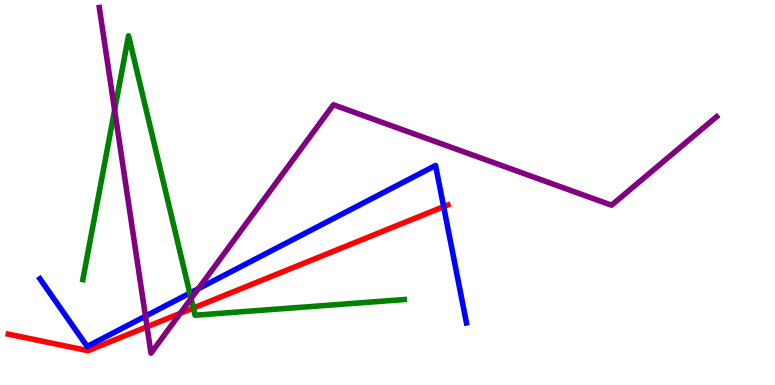[{'lines': ['blue', 'red'], 'intersections': [{'x': 5.72, 'y': 4.63}]}, {'lines': ['green', 'red'], 'intersections': [{'x': 2.5, 'y': 2.0}]}, {'lines': ['purple', 'red'], 'intersections': [{'x': 1.9, 'y': 1.51}, {'x': 2.33, 'y': 1.86}]}, {'lines': ['blue', 'green'], 'intersections': [{'x': 2.45, 'y': 2.39}]}, {'lines': ['blue', 'purple'], 'intersections': [{'x': 1.88, 'y': 1.79}, {'x': 2.56, 'y': 2.5}]}, {'lines': ['green', 'purple'], 'intersections': [{'x': 1.48, 'y': 7.14}, {'x': 2.47, 'y': 2.25}]}]